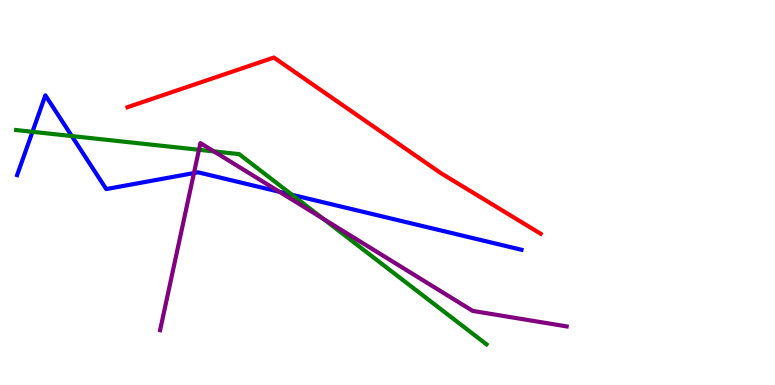[{'lines': ['blue', 'red'], 'intersections': []}, {'lines': ['green', 'red'], 'intersections': []}, {'lines': ['purple', 'red'], 'intersections': []}, {'lines': ['blue', 'green'], 'intersections': [{'x': 0.419, 'y': 6.58}, {'x': 0.927, 'y': 6.47}, {'x': 3.77, 'y': 4.94}]}, {'lines': ['blue', 'purple'], 'intersections': [{'x': 2.5, 'y': 5.51}, {'x': 3.61, 'y': 5.02}]}, {'lines': ['green', 'purple'], 'intersections': [{'x': 2.57, 'y': 6.11}, {'x': 2.76, 'y': 6.07}, {'x': 4.17, 'y': 4.32}]}]